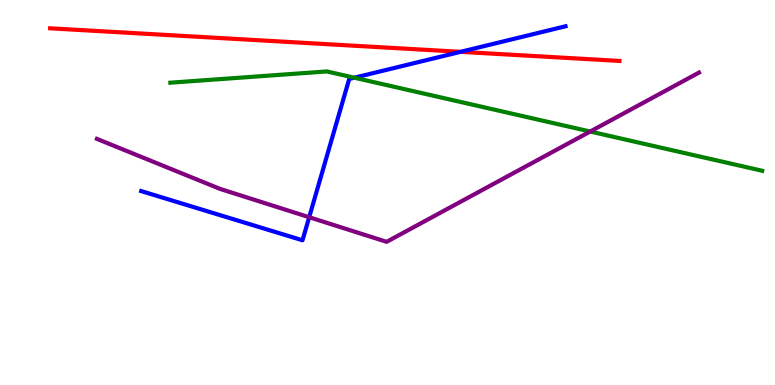[{'lines': ['blue', 'red'], 'intersections': [{'x': 5.94, 'y': 8.65}]}, {'lines': ['green', 'red'], 'intersections': []}, {'lines': ['purple', 'red'], 'intersections': []}, {'lines': ['blue', 'green'], 'intersections': [{'x': 4.57, 'y': 7.98}]}, {'lines': ['blue', 'purple'], 'intersections': [{'x': 3.99, 'y': 4.36}]}, {'lines': ['green', 'purple'], 'intersections': [{'x': 7.62, 'y': 6.58}]}]